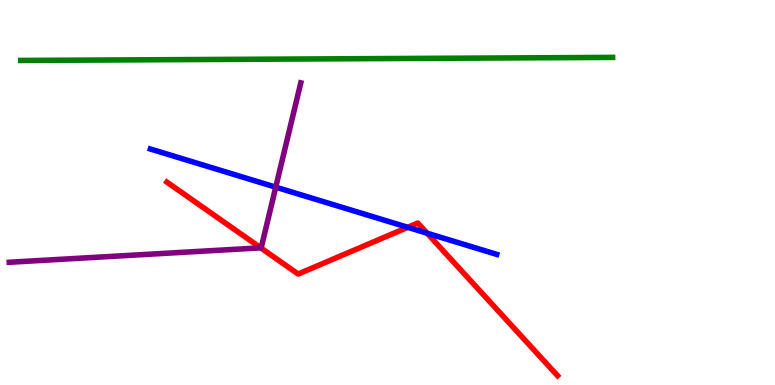[{'lines': ['blue', 'red'], 'intersections': [{'x': 5.26, 'y': 4.1}, {'x': 5.51, 'y': 3.94}]}, {'lines': ['green', 'red'], 'intersections': []}, {'lines': ['purple', 'red'], 'intersections': [{'x': 3.36, 'y': 3.56}]}, {'lines': ['blue', 'green'], 'intersections': []}, {'lines': ['blue', 'purple'], 'intersections': [{'x': 3.56, 'y': 5.14}]}, {'lines': ['green', 'purple'], 'intersections': []}]